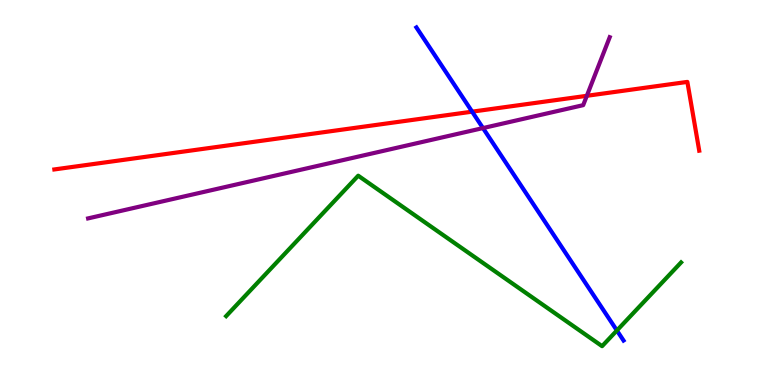[{'lines': ['blue', 'red'], 'intersections': [{'x': 6.09, 'y': 7.1}]}, {'lines': ['green', 'red'], 'intersections': []}, {'lines': ['purple', 'red'], 'intersections': [{'x': 7.57, 'y': 7.51}]}, {'lines': ['blue', 'green'], 'intersections': [{'x': 7.96, 'y': 1.42}]}, {'lines': ['blue', 'purple'], 'intersections': [{'x': 6.23, 'y': 6.67}]}, {'lines': ['green', 'purple'], 'intersections': []}]